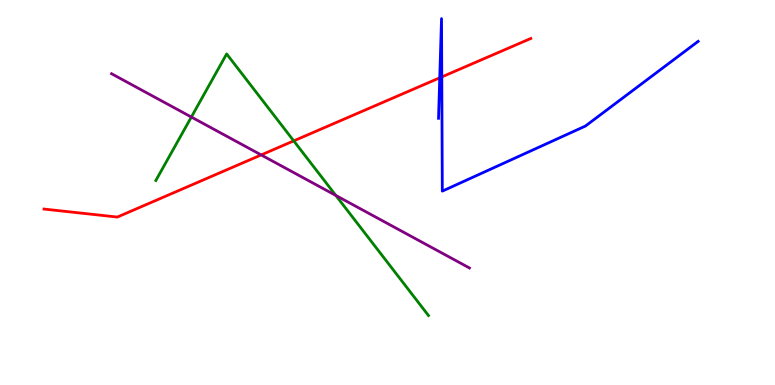[{'lines': ['blue', 'red'], 'intersections': [{'x': 5.67, 'y': 7.98}, {'x': 5.7, 'y': 8.0}]}, {'lines': ['green', 'red'], 'intersections': [{'x': 3.79, 'y': 6.34}]}, {'lines': ['purple', 'red'], 'intersections': [{'x': 3.37, 'y': 5.98}]}, {'lines': ['blue', 'green'], 'intersections': []}, {'lines': ['blue', 'purple'], 'intersections': []}, {'lines': ['green', 'purple'], 'intersections': [{'x': 2.47, 'y': 6.96}, {'x': 4.33, 'y': 4.92}]}]